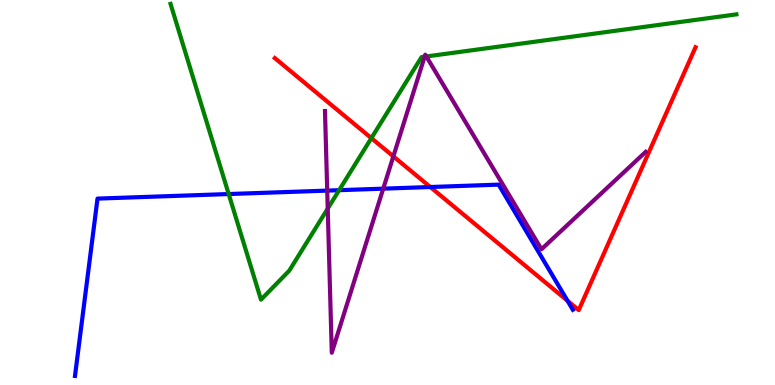[{'lines': ['blue', 'red'], 'intersections': [{'x': 5.55, 'y': 5.14}, {'x': 7.32, 'y': 2.19}]}, {'lines': ['green', 'red'], 'intersections': [{'x': 4.79, 'y': 6.41}]}, {'lines': ['purple', 'red'], 'intersections': [{'x': 5.08, 'y': 5.94}]}, {'lines': ['blue', 'green'], 'intersections': [{'x': 2.95, 'y': 4.96}, {'x': 4.38, 'y': 5.06}]}, {'lines': ['blue', 'purple'], 'intersections': [{'x': 4.22, 'y': 5.05}, {'x': 4.94, 'y': 5.1}]}, {'lines': ['green', 'purple'], 'intersections': [{'x': 4.23, 'y': 4.58}, {'x': 5.48, 'y': 8.53}, {'x': 5.5, 'y': 8.53}]}]